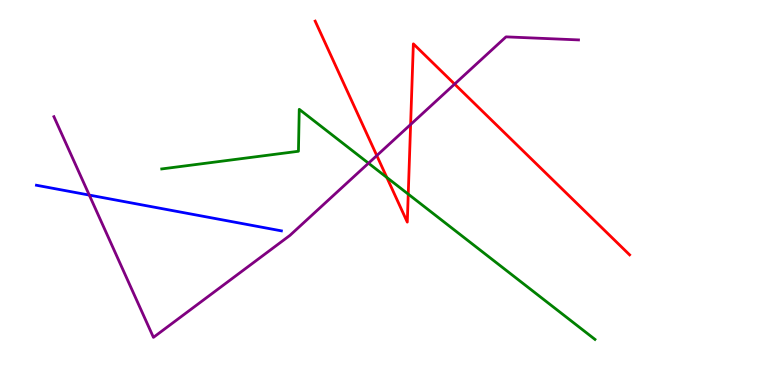[{'lines': ['blue', 'red'], 'intersections': []}, {'lines': ['green', 'red'], 'intersections': [{'x': 4.99, 'y': 5.39}, {'x': 5.27, 'y': 4.96}]}, {'lines': ['purple', 'red'], 'intersections': [{'x': 4.86, 'y': 5.96}, {'x': 5.3, 'y': 6.77}, {'x': 5.87, 'y': 7.82}]}, {'lines': ['blue', 'green'], 'intersections': []}, {'lines': ['blue', 'purple'], 'intersections': [{'x': 1.15, 'y': 4.93}]}, {'lines': ['green', 'purple'], 'intersections': [{'x': 4.75, 'y': 5.76}]}]